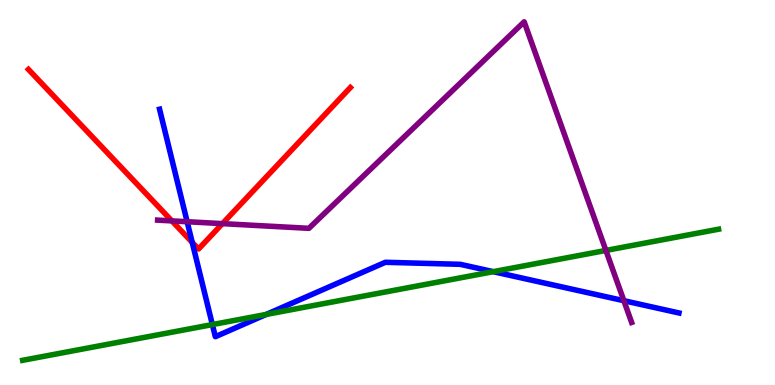[{'lines': ['blue', 'red'], 'intersections': [{'x': 2.48, 'y': 3.7}]}, {'lines': ['green', 'red'], 'intersections': []}, {'lines': ['purple', 'red'], 'intersections': [{'x': 2.22, 'y': 4.26}, {'x': 2.87, 'y': 4.19}]}, {'lines': ['blue', 'green'], 'intersections': [{'x': 2.74, 'y': 1.57}, {'x': 3.43, 'y': 1.83}, {'x': 6.36, 'y': 2.94}]}, {'lines': ['blue', 'purple'], 'intersections': [{'x': 2.41, 'y': 4.24}, {'x': 8.05, 'y': 2.19}]}, {'lines': ['green', 'purple'], 'intersections': [{'x': 7.82, 'y': 3.5}]}]